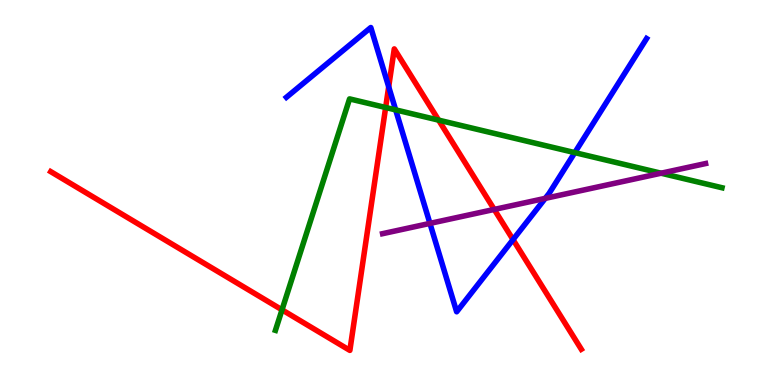[{'lines': ['blue', 'red'], 'intersections': [{'x': 5.02, 'y': 7.75}, {'x': 6.62, 'y': 3.78}]}, {'lines': ['green', 'red'], 'intersections': [{'x': 3.64, 'y': 1.95}, {'x': 4.98, 'y': 7.21}, {'x': 5.66, 'y': 6.88}]}, {'lines': ['purple', 'red'], 'intersections': [{'x': 6.38, 'y': 4.56}]}, {'lines': ['blue', 'green'], 'intersections': [{'x': 5.11, 'y': 7.15}, {'x': 7.42, 'y': 6.04}]}, {'lines': ['blue', 'purple'], 'intersections': [{'x': 5.55, 'y': 4.2}, {'x': 7.04, 'y': 4.85}]}, {'lines': ['green', 'purple'], 'intersections': [{'x': 8.53, 'y': 5.5}]}]